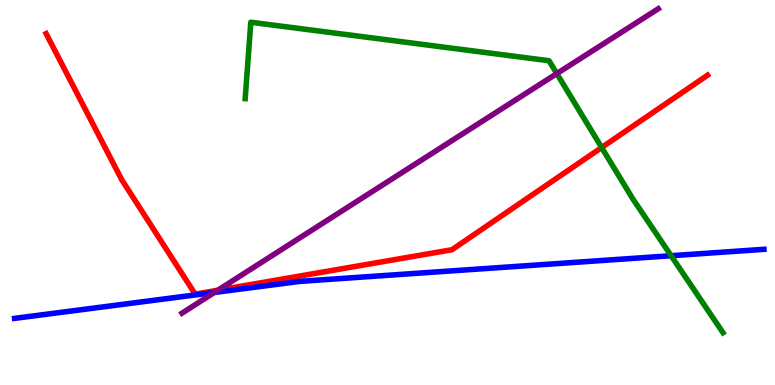[{'lines': ['blue', 'red'], 'intersections': []}, {'lines': ['green', 'red'], 'intersections': [{'x': 7.76, 'y': 6.17}]}, {'lines': ['purple', 'red'], 'intersections': [{'x': 2.81, 'y': 2.46}]}, {'lines': ['blue', 'green'], 'intersections': [{'x': 8.66, 'y': 3.36}]}, {'lines': ['blue', 'purple'], 'intersections': [{'x': 2.77, 'y': 2.4}]}, {'lines': ['green', 'purple'], 'intersections': [{'x': 7.18, 'y': 8.09}]}]